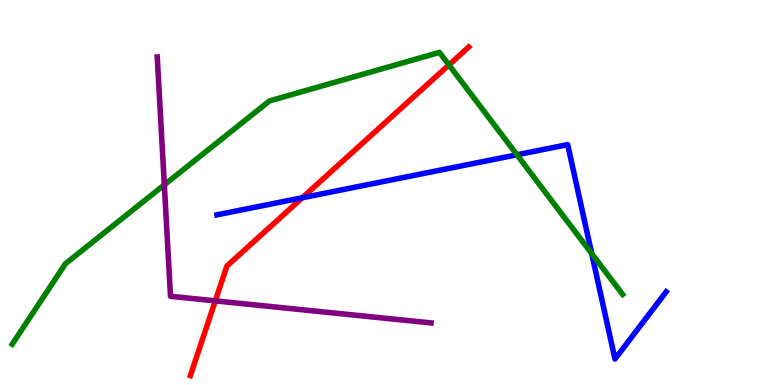[{'lines': ['blue', 'red'], 'intersections': [{'x': 3.9, 'y': 4.86}]}, {'lines': ['green', 'red'], 'intersections': [{'x': 5.79, 'y': 8.31}]}, {'lines': ['purple', 'red'], 'intersections': [{'x': 2.78, 'y': 2.19}]}, {'lines': ['blue', 'green'], 'intersections': [{'x': 6.67, 'y': 5.98}, {'x': 7.63, 'y': 3.41}]}, {'lines': ['blue', 'purple'], 'intersections': []}, {'lines': ['green', 'purple'], 'intersections': [{'x': 2.12, 'y': 5.2}]}]